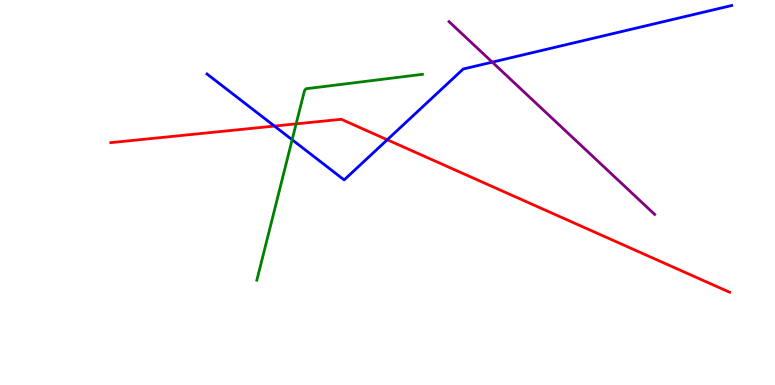[{'lines': ['blue', 'red'], 'intersections': [{'x': 3.54, 'y': 6.73}, {'x': 5.0, 'y': 6.37}]}, {'lines': ['green', 'red'], 'intersections': [{'x': 3.82, 'y': 6.78}]}, {'lines': ['purple', 'red'], 'intersections': []}, {'lines': ['blue', 'green'], 'intersections': [{'x': 3.77, 'y': 6.37}]}, {'lines': ['blue', 'purple'], 'intersections': [{'x': 6.35, 'y': 8.39}]}, {'lines': ['green', 'purple'], 'intersections': []}]